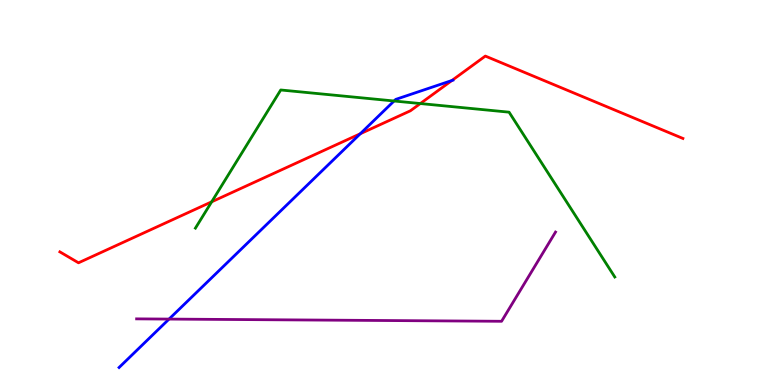[{'lines': ['blue', 'red'], 'intersections': [{'x': 4.65, 'y': 6.53}, {'x': 5.83, 'y': 7.91}]}, {'lines': ['green', 'red'], 'intersections': [{'x': 2.73, 'y': 4.76}, {'x': 5.42, 'y': 7.31}]}, {'lines': ['purple', 'red'], 'intersections': []}, {'lines': ['blue', 'green'], 'intersections': [{'x': 5.08, 'y': 7.38}]}, {'lines': ['blue', 'purple'], 'intersections': [{'x': 2.18, 'y': 1.71}]}, {'lines': ['green', 'purple'], 'intersections': []}]